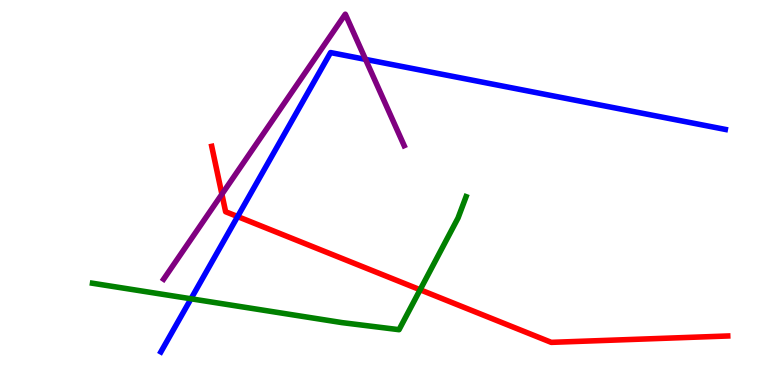[{'lines': ['blue', 'red'], 'intersections': [{'x': 3.07, 'y': 4.38}]}, {'lines': ['green', 'red'], 'intersections': [{'x': 5.42, 'y': 2.47}]}, {'lines': ['purple', 'red'], 'intersections': [{'x': 2.86, 'y': 4.96}]}, {'lines': ['blue', 'green'], 'intersections': [{'x': 2.46, 'y': 2.24}]}, {'lines': ['blue', 'purple'], 'intersections': [{'x': 4.72, 'y': 8.46}]}, {'lines': ['green', 'purple'], 'intersections': []}]